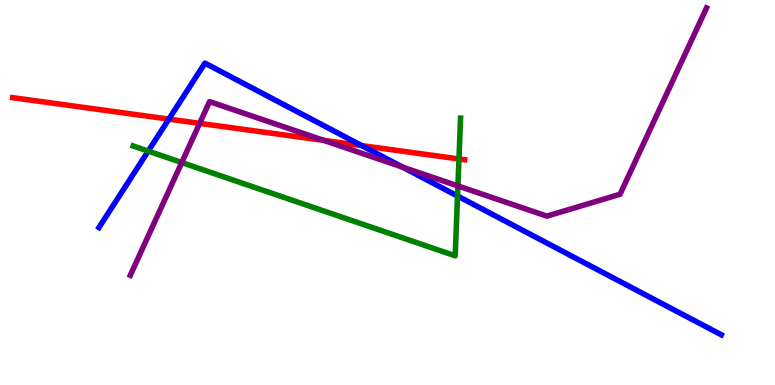[{'lines': ['blue', 'red'], 'intersections': [{'x': 2.18, 'y': 6.91}, {'x': 4.67, 'y': 6.22}]}, {'lines': ['green', 'red'], 'intersections': [{'x': 5.92, 'y': 5.87}]}, {'lines': ['purple', 'red'], 'intersections': [{'x': 2.58, 'y': 6.8}, {'x': 4.18, 'y': 6.35}]}, {'lines': ['blue', 'green'], 'intersections': [{'x': 1.91, 'y': 6.07}, {'x': 5.9, 'y': 4.91}]}, {'lines': ['blue', 'purple'], 'intersections': [{'x': 5.2, 'y': 5.66}]}, {'lines': ['green', 'purple'], 'intersections': [{'x': 2.35, 'y': 5.78}, {'x': 5.91, 'y': 5.17}]}]